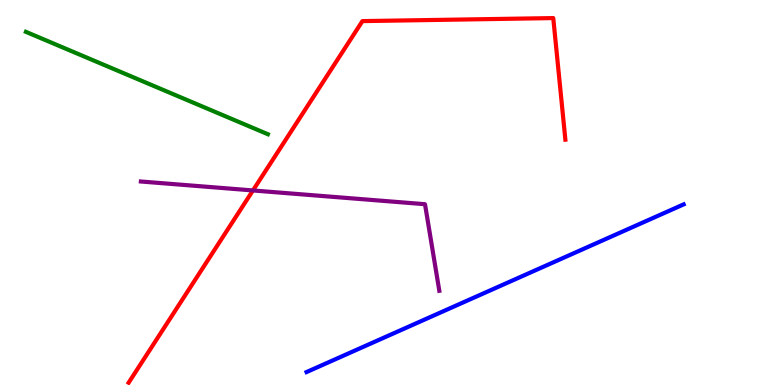[{'lines': ['blue', 'red'], 'intersections': []}, {'lines': ['green', 'red'], 'intersections': []}, {'lines': ['purple', 'red'], 'intersections': [{'x': 3.26, 'y': 5.05}]}, {'lines': ['blue', 'green'], 'intersections': []}, {'lines': ['blue', 'purple'], 'intersections': []}, {'lines': ['green', 'purple'], 'intersections': []}]